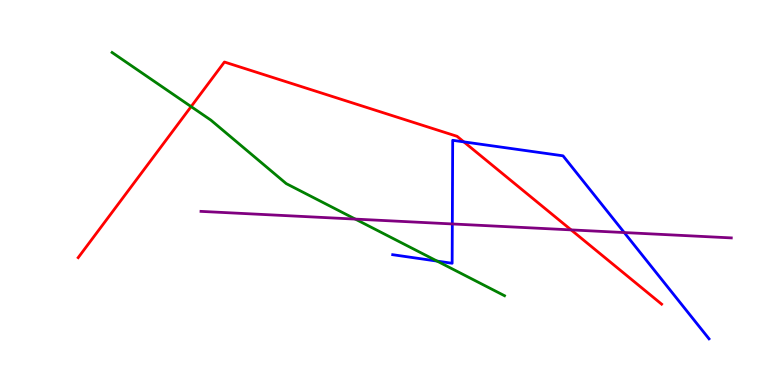[{'lines': ['blue', 'red'], 'intersections': [{'x': 5.98, 'y': 6.32}]}, {'lines': ['green', 'red'], 'intersections': [{'x': 2.47, 'y': 7.23}]}, {'lines': ['purple', 'red'], 'intersections': [{'x': 7.37, 'y': 4.03}]}, {'lines': ['blue', 'green'], 'intersections': [{'x': 5.64, 'y': 3.22}]}, {'lines': ['blue', 'purple'], 'intersections': [{'x': 5.84, 'y': 4.18}, {'x': 8.05, 'y': 3.96}]}, {'lines': ['green', 'purple'], 'intersections': [{'x': 4.58, 'y': 4.31}]}]